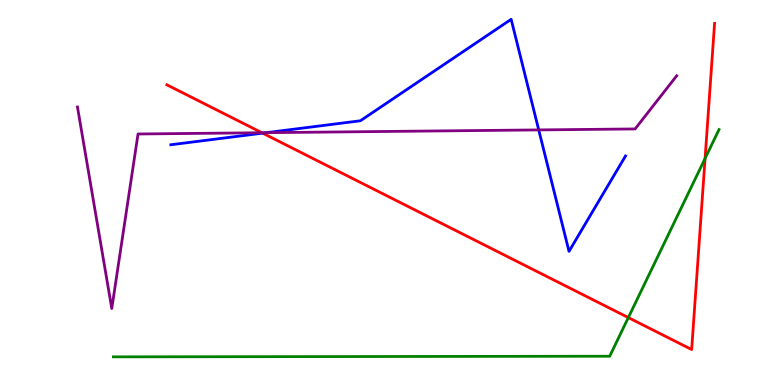[{'lines': ['blue', 'red'], 'intersections': [{'x': 3.39, 'y': 6.54}]}, {'lines': ['green', 'red'], 'intersections': [{'x': 8.11, 'y': 1.75}, {'x': 9.1, 'y': 5.88}]}, {'lines': ['purple', 'red'], 'intersections': [{'x': 3.38, 'y': 6.55}]}, {'lines': ['blue', 'green'], 'intersections': []}, {'lines': ['blue', 'purple'], 'intersections': [{'x': 3.44, 'y': 6.55}, {'x': 6.95, 'y': 6.63}]}, {'lines': ['green', 'purple'], 'intersections': []}]